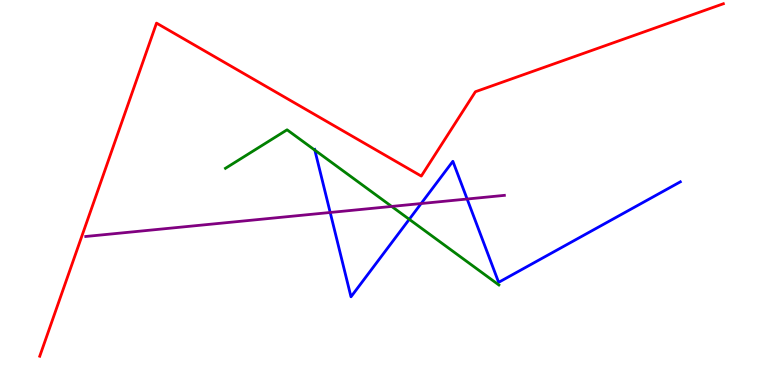[{'lines': ['blue', 'red'], 'intersections': []}, {'lines': ['green', 'red'], 'intersections': []}, {'lines': ['purple', 'red'], 'intersections': []}, {'lines': ['blue', 'green'], 'intersections': [{'x': 4.06, 'y': 6.1}, {'x': 5.28, 'y': 4.3}]}, {'lines': ['blue', 'purple'], 'intersections': [{'x': 4.26, 'y': 4.48}, {'x': 5.43, 'y': 4.71}, {'x': 6.03, 'y': 4.83}]}, {'lines': ['green', 'purple'], 'intersections': [{'x': 5.05, 'y': 4.64}]}]